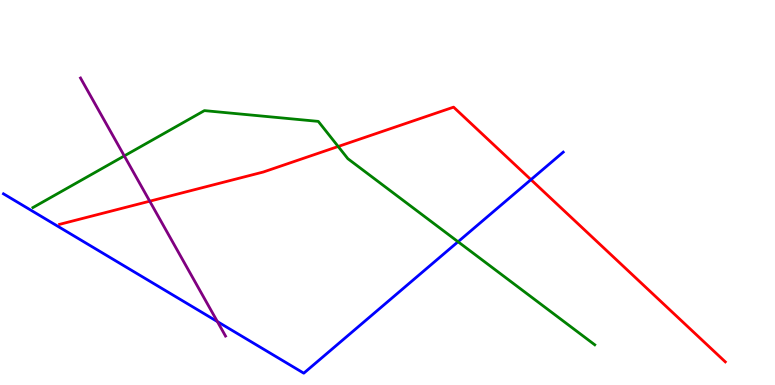[{'lines': ['blue', 'red'], 'intersections': [{'x': 6.85, 'y': 5.33}]}, {'lines': ['green', 'red'], 'intersections': [{'x': 4.36, 'y': 6.2}]}, {'lines': ['purple', 'red'], 'intersections': [{'x': 1.93, 'y': 4.77}]}, {'lines': ['blue', 'green'], 'intersections': [{'x': 5.91, 'y': 3.72}]}, {'lines': ['blue', 'purple'], 'intersections': [{'x': 2.8, 'y': 1.65}]}, {'lines': ['green', 'purple'], 'intersections': [{'x': 1.6, 'y': 5.95}]}]